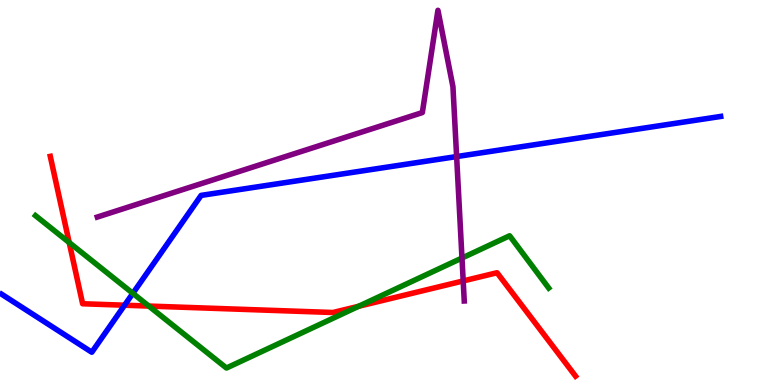[{'lines': ['blue', 'red'], 'intersections': [{'x': 1.61, 'y': 2.07}]}, {'lines': ['green', 'red'], 'intersections': [{'x': 0.893, 'y': 3.7}, {'x': 1.92, 'y': 2.05}, {'x': 4.63, 'y': 2.04}]}, {'lines': ['purple', 'red'], 'intersections': [{'x': 5.98, 'y': 2.7}]}, {'lines': ['blue', 'green'], 'intersections': [{'x': 1.71, 'y': 2.38}]}, {'lines': ['blue', 'purple'], 'intersections': [{'x': 5.89, 'y': 5.93}]}, {'lines': ['green', 'purple'], 'intersections': [{'x': 5.96, 'y': 3.3}]}]